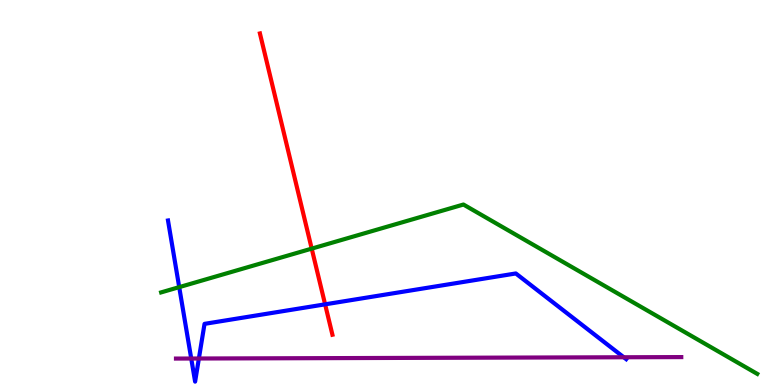[{'lines': ['blue', 'red'], 'intersections': [{'x': 4.19, 'y': 2.1}]}, {'lines': ['green', 'red'], 'intersections': [{'x': 4.02, 'y': 3.54}]}, {'lines': ['purple', 'red'], 'intersections': []}, {'lines': ['blue', 'green'], 'intersections': [{'x': 2.31, 'y': 2.54}]}, {'lines': ['blue', 'purple'], 'intersections': [{'x': 2.47, 'y': 0.688}, {'x': 2.57, 'y': 0.688}, {'x': 8.05, 'y': 0.721}]}, {'lines': ['green', 'purple'], 'intersections': []}]